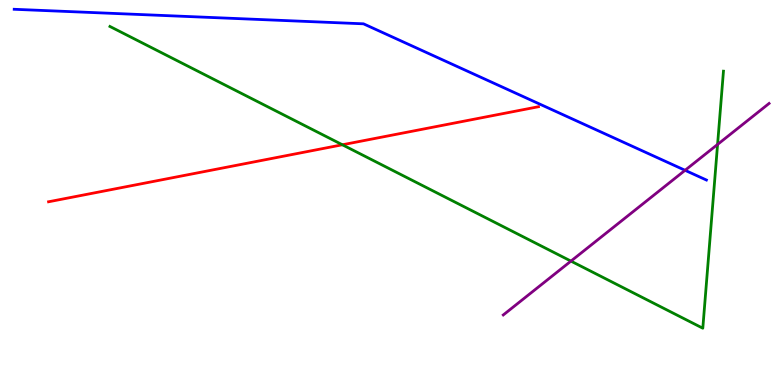[{'lines': ['blue', 'red'], 'intersections': []}, {'lines': ['green', 'red'], 'intersections': [{'x': 4.42, 'y': 6.24}]}, {'lines': ['purple', 'red'], 'intersections': []}, {'lines': ['blue', 'green'], 'intersections': []}, {'lines': ['blue', 'purple'], 'intersections': [{'x': 8.84, 'y': 5.58}]}, {'lines': ['green', 'purple'], 'intersections': [{'x': 7.37, 'y': 3.22}, {'x': 9.26, 'y': 6.25}]}]